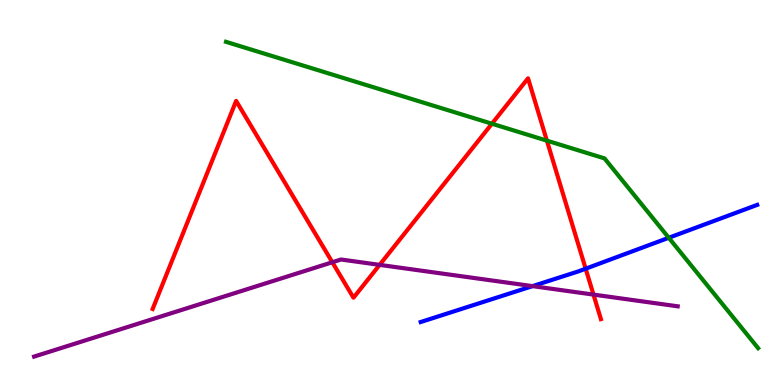[{'lines': ['blue', 'red'], 'intersections': [{'x': 7.56, 'y': 3.02}]}, {'lines': ['green', 'red'], 'intersections': [{'x': 6.35, 'y': 6.79}, {'x': 7.06, 'y': 6.35}]}, {'lines': ['purple', 'red'], 'intersections': [{'x': 4.29, 'y': 3.19}, {'x': 4.9, 'y': 3.12}, {'x': 7.66, 'y': 2.35}]}, {'lines': ['blue', 'green'], 'intersections': [{'x': 8.63, 'y': 3.82}]}, {'lines': ['blue', 'purple'], 'intersections': [{'x': 6.87, 'y': 2.57}]}, {'lines': ['green', 'purple'], 'intersections': []}]